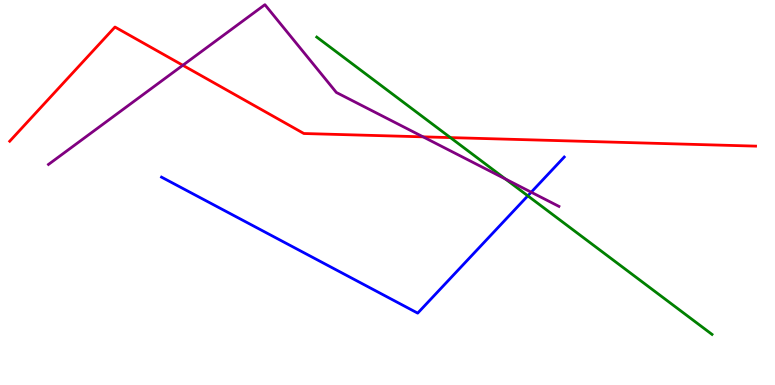[{'lines': ['blue', 'red'], 'intersections': []}, {'lines': ['green', 'red'], 'intersections': [{'x': 5.81, 'y': 6.43}]}, {'lines': ['purple', 'red'], 'intersections': [{'x': 2.36, 'y': 8.3}, {'x': 5.46, 'y': 6.45}]}, {'lines': ['blue', 'green'], 'intersections': [{'x': 6.81, 'y': 4.91}]}, {'lines': ['blue', 'purple'], 'intersections': [{'x': 6.85, 'y': 5.01}]}, {'lines': ['green', 'purple'], 'intersections': [{'x': 6.52, 'y': 5.35}]}]